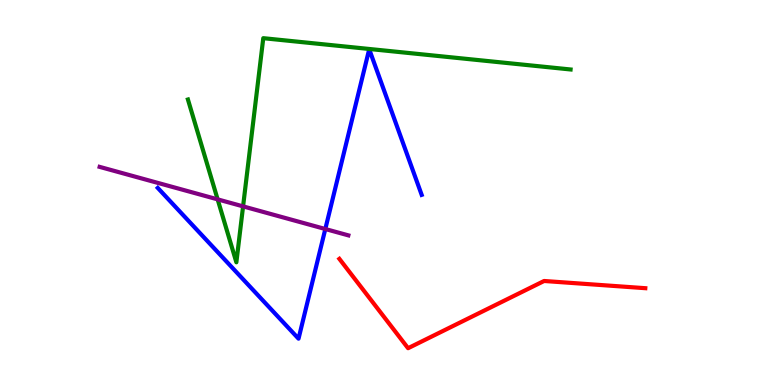[{'lines': ['blue', 'red'], 'intersections': []}, {'lines': ['green', 'red'], 'intersections': []}, {'lines': ['purple', 'red'], 'intersections': []}, {'lines': ['blue', 'green'], 'intersections': []}, {'lines': ['blue', 'purple'], 'intersections': [{'x': 4.2, 'y': 4.05}]}, {'lines': ['green', 'purple'], 'intersections': [{'x': 2.81, 'y': 4.82}, {'x': 3.14, 'y': 4.64}]}]